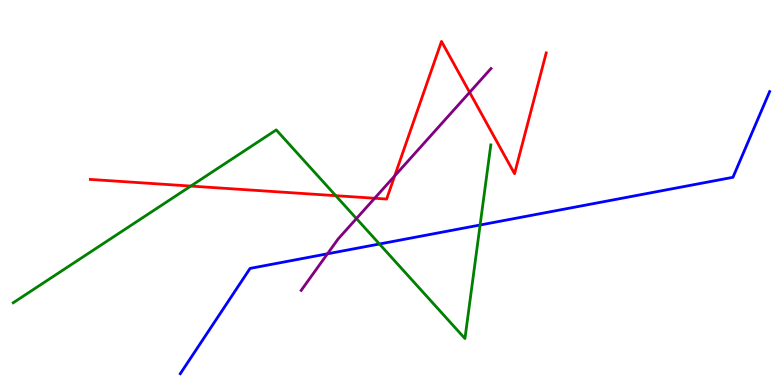[{'lines': ['blue', 'red'], 'intersections': []}, {'lines': ['green', 'red'], 'intersections': [{'x': 2.46, 'y': 5.17}, {'x': 4.33, 'y': 4.92}]}, {'lines': ['purple', 'red'], 'intersections': [{'x': 4.83, 'y': 4.85}, {'x': 5.09, 'y': 5.43}, {'x': 6.06, 'y': 7.6}]}, {'lines': ['blue', 'green'], 'intersections': [{'x': 4.9, 'y': 3.66}, {'x': 6.19, 'y': 4.16}]}, {'lines': ['blue', 'purple'], 'intersections': [{'x': 4.23, 'y': 3.41}]}, {'lines': ['green', 'purple'], 'intersections': [{'x': 4.6, 'y': 4.32}]}]